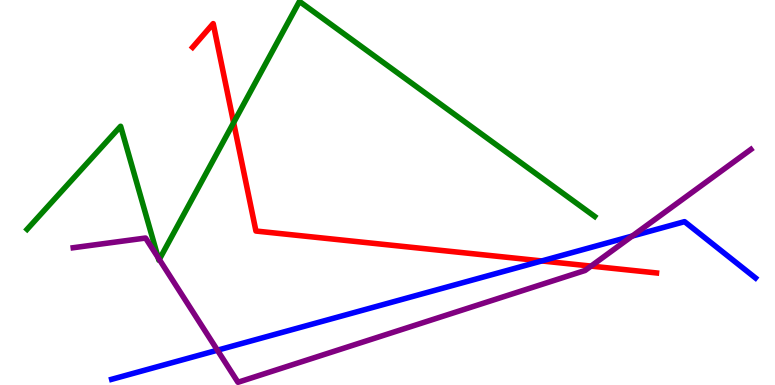[{'lines': ['blue', 'red'], 'intersections': [{'x': 6.99, 'y': 3.22}]}, {'lines': ['green', 'red'], 'intersections': [{'x': 3.01, 'y': 6.81}]}, {'lines': ['purple', 'red'], 'intersections': [{'x': 7.63, 'y': 3.09}]}, {'lines': ['blue', 'green'], 'intersections': []}, {'lines': ['blue', 'purple'], 'intersections': [{'x': 2.81, 'y': 0.904}, {'x': 8.16, 'y': 3.87}]}, {'lines': ['green', 'purple'], 'intersections': [{'x': 2.04, 'y': 3.31}, {'x': 2.06, 'y': 3.26}]}]